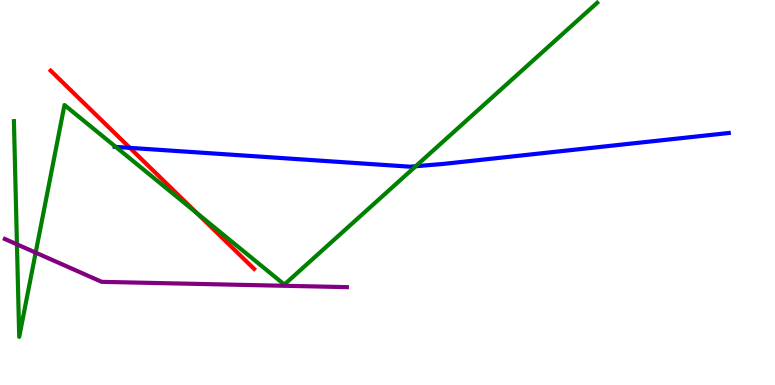[{'lines': ['blue', 'red'], 'intersections': [{'x': 1.68, 'y': 6.16}]}, {'lines': ['green', 'red'], 'intersections': [{'x': 2.54, 'y': 4.46}]}, {'lines': ['purple', 'red'], 'intersections': []}, {'lines': ['blue', 'green'], 'intersections': [{'x': 1.49, 'y': 6.18}, {'x': 5.36, 'y': 5.68}]}, {'lines': ['blue', 'purple'], 'intersections': []}, {'lines': ['green', 'purple'], 'intersections': [{'x': 0.219, 'y': 3.65}, {'x': 0.46, 'y': 3.44}]}]